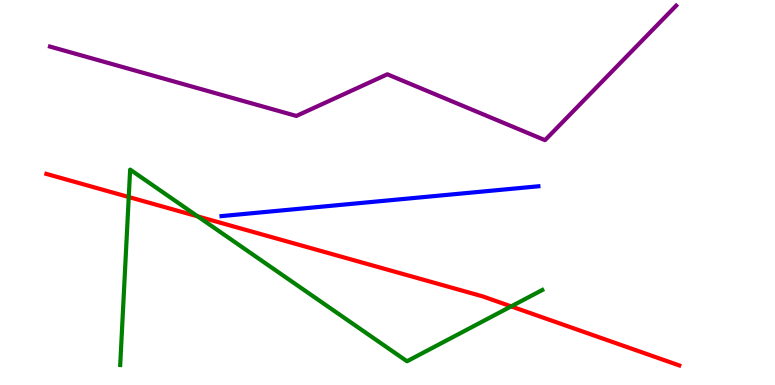[{'lines': ['blue', 'red'], 'intersections': []}, {'lines': ['green', 'red'], 'intersections': [{'x': 1.66, 'y': 4.88}, {'x': 2.55, 'y': 4.38}, {'x': 6.6, 'y': 2.04}]}, {'lines': ['purple', 'red'], 'intersections': []}, {'lines': ['blue', 'green'], 'intersections': []}, {'lines': ['blue', 'purple'], 'intersections': []}, {'lines': ['green', 'purple'], 'intersections': []}]